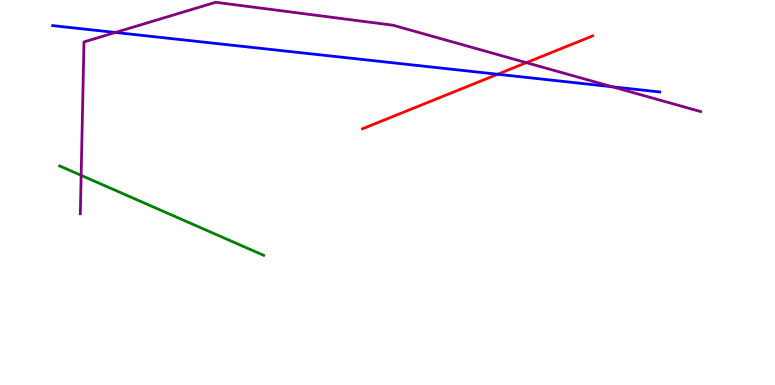[{'lines': ['blue', 'red'], 'intersections': [{'x': 6.42, 'y': 8.07}]}, {'lines': ['green', 'red'], 'intersections': []}, {'lines': ['purple', 'red'], 'intersections': [{'x': 6.79, 'y': 8.37}]}, {'lines': ['blue', 'green'], 'intersections': []}, {'lines': ['blue', 'purple'], 'intersections': [{'x': 1.49, 'y': 9.16}, {'x': 7.9, 'y': 7.75}]}, {'lines': ['green', 'purple'], 'intersections': [{'x': 1.05, 'y': 5.45}]}]